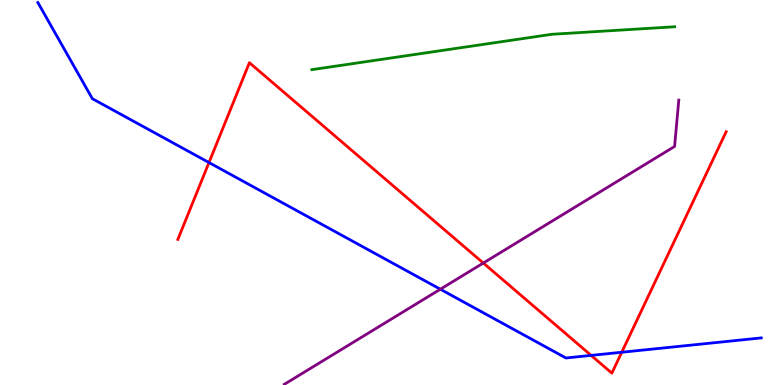[{'lines': ['blue', 'red'], 'intersections': [{'x': 2.7, 'y': 5.78}, {'x': 7.63, 'y': 0.769}, {'x': 8.02, 'y': 0.851}]}, {'lines': ['green', 'red'], 'intersections': []}, {'lines': ['purple', 'red'], 'intersections': [{'x': 6.24, 'y': 3.17}]}, {'lines': ['blue', 'green'], 'intersections': []}, {'lines': ['blue', 'purple'], 'intersections': [{'x': 5.68, 'y': 2.49}]}, {'lines': ['green', 'purple'], 'intersections': []}]